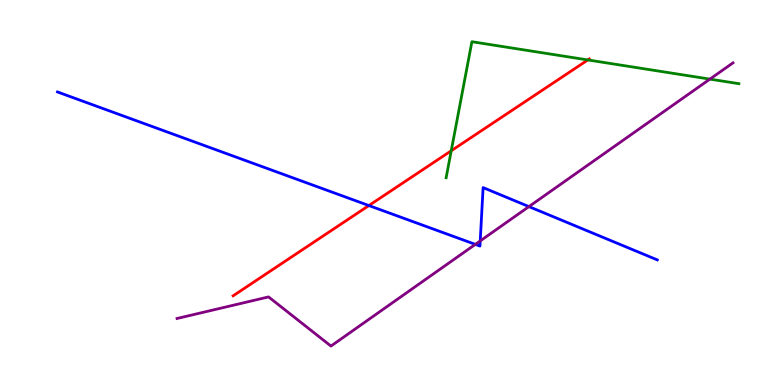[{'lines': ['blue', 'red'], 'intersections': [{'x': 4.76, 'y': 4.66}]}, {'lines': ['green', 'red'], 'intersections': [{'x': 5.82, 'y': 6.08}, {'x': 7.59, 'y': 8.44}]}, {'lines': ['purple', 'red'], 'intersections': []}, {'lines': ['blue', 'green'], 'intersections': []}, {'lines': ['blue', 'purple'], 'intersections': [{'x': 6.13, 'y': 3.65}, {'x': 6.2, 'y': 3.74}, {'x': 6.82, 'y': 4.63}]}, {'lines': ['green', 'purple'], 'intersections': [{'x': 9.16, 'y': 7.94}]}]